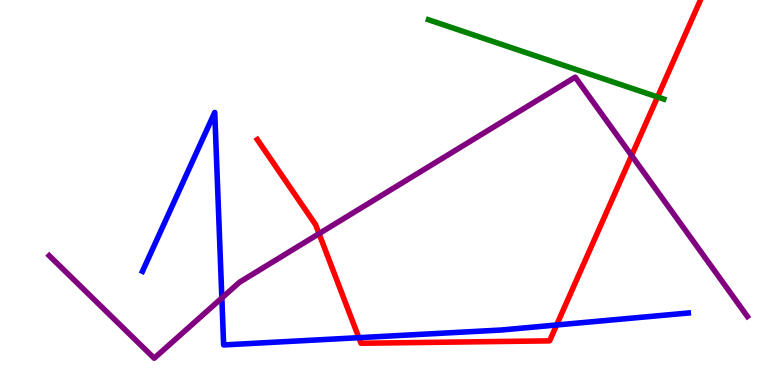[{'lines': ['blue', 'red'], 'intersections': [{'x': 4.63, 'y': 1.23}, {'x': 7.18, 'y': 1.56}]}, {'lines': ['green', 'red'], 'intersections': [{'x': 8.48, 'y': 7.48}]}, {'lines': ['purple', 'red'], 'intersections': [{'x': 4.12, 'y': 3.93}, {'x': 8.15, 'y': 5.96}]}, {'lines': ['blue', 'green'], 'intersections': []}, {'lines': ['blue', 'purple'], 'intersections': [{'x': 2.86, 'y': 2.26}]}, {'lines': ['green', 'purple'], 'intersections': []}]